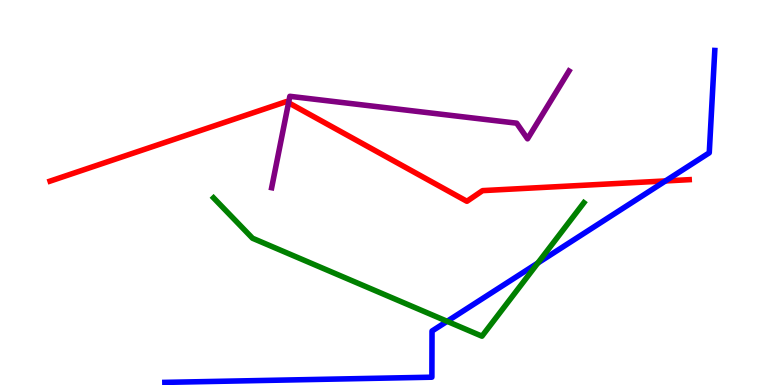[{'lines': ['blue', 'red'], 'intersections': [{'x': 8.59, 'y': 5.3}]}, {'lines': ['green', 'red'], 'intersections': []}, {'lines': ['purple', 'red'], 'intersections': [{'x': 3.72, 'y': 7.33}]}, {'lines': ['blue', 'green'], 'intersections': [{'x': 5.77, 'y': 1.65}, {'x': 6.94, 'y': 3.17}]}, {'lines': ['blue', 'purple'], 'intersections': []}, {'lines': ['green', 'purple'], 'intersections': []}]